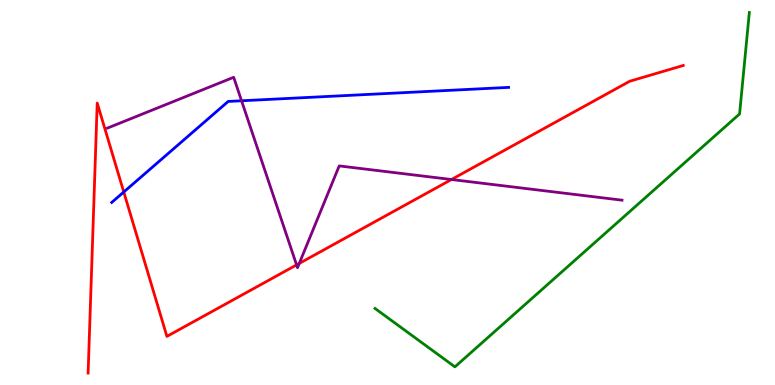[{'lines': ['blue', 'red'], 'intersections': [{'x': 1.6, 'y': 5.01}]}, {'lines': ['green', 'red'], 'intersections': []}, {'lines': ['purple', 'red'], 'intersections': [{'x': 3.83, 'y': 3.12}, {'x': 3.86, 'y': 3.16}, {'x': 5.83, 'y': 5.34}]}, {'lines': ['blue', 'green'], 'intersections': []}, {'lines': ['blue', 'purple'], 'intersections': [{'x': 3.12, 'y': 7.38}]}, {'lines': ['green', 'purple'], 'intersections': []}]